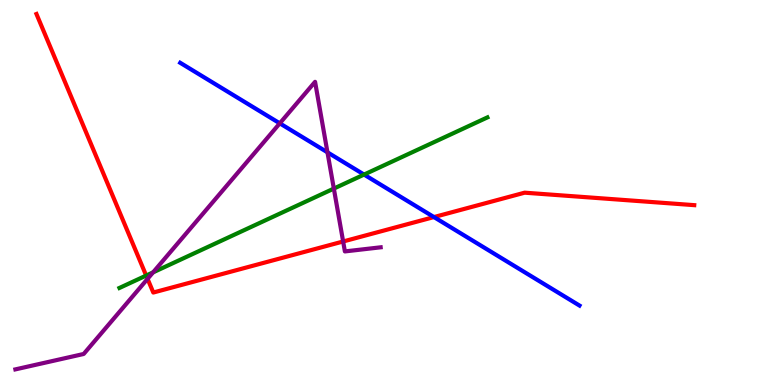[{'lines': ['blue', 'red'], 'intersections': [{'x': 5.6, 'y': 4.36}]}, {'lines': ['green', 'red'], 'intersections': [{'x': 1.89, 'y': 2.84}]}, {'lines': ['purple', 'red'], 'intersections': [{'x': 1.9, 'y': 2.76}, {'x': 4.43, 'y': 3.73}]}, {'lines': ['blue', 'green'], 'intersections': [{'x': 4.7, 'y': 5.47}]}, {'lines': ['blue', 'purple'], 'intersections': [{'x': 3.61, 'y': 6.8}, {'x': 4.23, 'y': 6.04}]}, {'lines': ['green', 'purple'], 'intersections': [{'x': 1.98, 'y': 2.93}, {'x': 4.31, 'y': 5.1}]}]